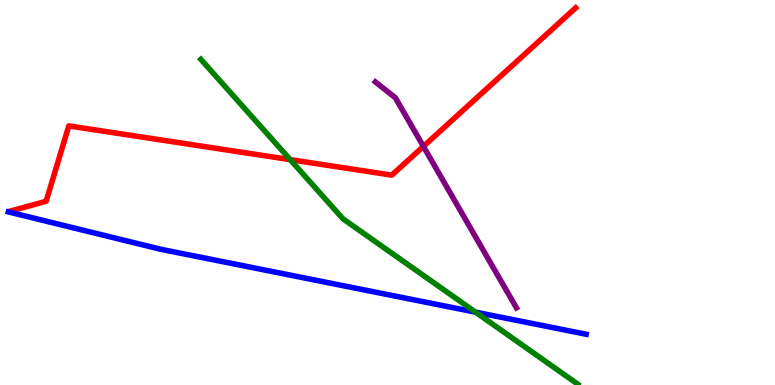[{'lines': ['blue', 'red'], 'intersections': []}, {'lines': ['green', 'red'], 'intersections': [{'x': 3.74, 'y': 5.85}]}, {'lines': ['purple', 'red'], 'intersections': [{'x': 5.46, 'y': 6.2}]}, {'lines': ['blue', 'green'], 'intersections': [{'x': 6.14, 'y': 1.89}]}, {'lines': ['blue', 'purple'], 'intersections': []}, {'lines': ['green', 'purple'], 'intersections': []}]